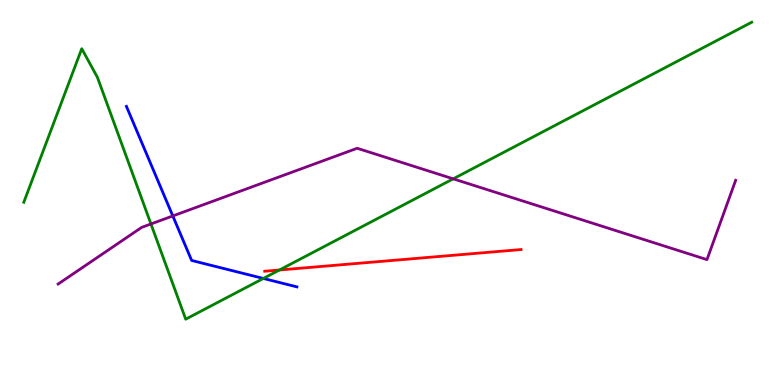[{'lines': ['blue', 'red'], 'intersections': []}, {'lines': ['green', 'red'], 'intersections': [{'x': 3.61, 'y': 2.99}]}, {'lines': ['purple', 'red'], 'intersections': []}, {'lines': ['blue', 'green'], 'intersections': [{'x': 3.4, 'y': 2.77}]}, {'lines': ['blue', 'purple'], 'intersections': [{'x': 2.23, 'y': 4.39}]}, {'lines': ['green', 'purple'], 'intersections': [{'x': 1.95, 'y': 4.18}, {'x': 5.85, 'y': 5.35}]}]